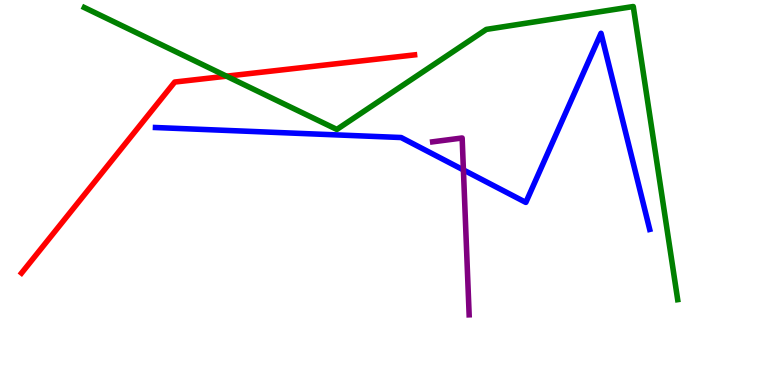[{'lines': ['blue', 'red'], 'intersections': []}, {'lines': ['green', 'red'], 'intersections': [{'x': 2.92, 'y': 8.02}]}, {'lines': ['purple', 'red'], 'intersections': []}, {'lines': ['blue', 'green'], 'intersections': []}, {'lines': ['blue', 'purple'], 'intersections': [{'x': 5.98, 'y': 5.59}]}, {'lines': ['green', 'purple'], 'intersections': []}]